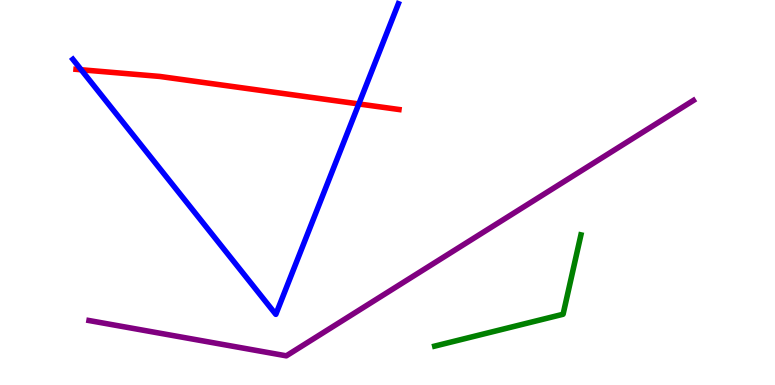[{'lines': ['blue', 'red'], 'intersections': [{'x': 1.05, 'y': 8.19}, {'x': 4.63, 'y': 7.3}]}, {'lines': ['green', 'red'], 'intersections': []}, {'lines': ['purple', 'red'], 'intersections': []}, {'lines': ['blue', 'green'], 'intersections': []}, {'lines': ['blue', 'purple'], 'intersections': []}, {'lines': ['green', 'purple'], 'intersections': []}]